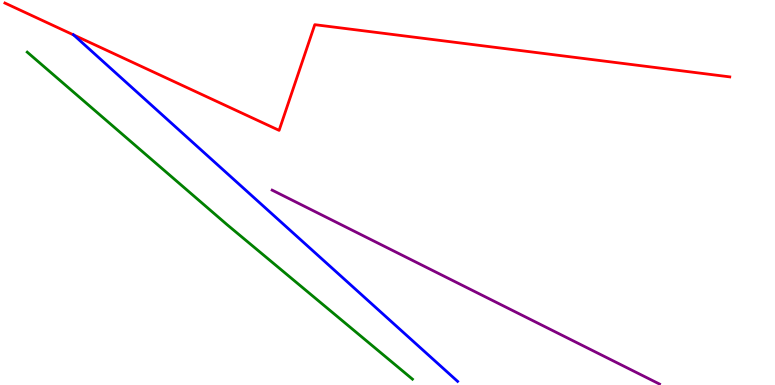[{'lines': ['blue', 'red'], 'intersections': [{'x': 0.951, 'y': 9.09}]}, {'lines': ['green', 'red'], 'intersections': []}, {'lines': ['purple', 'red'], 'intersections': []}, {'lines': ['blue', 'green'], 'intersections': []}, {'lines': ['blue', 'purple'], 'intersections': []}, {'lines': ['green', 'purple'], 'intersections': []}]